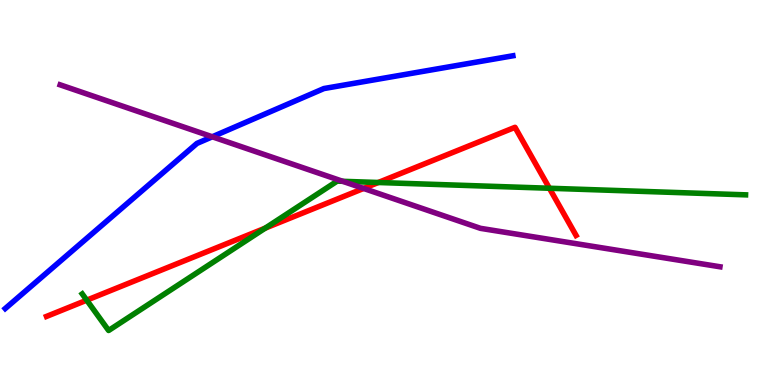[{'lines': ['blue', 'red'], 'intersections': []}, {'lines': ['green', 'red'], 'intersections': [{'x': 1.12, 'y': 2.2}, {'x': 3.42, 'y': 4.07}, {'x': 4.88, 'y': 5.26}, {'x': 7.09, 'y': 5.11}]}, {'lines': ['purple', 'red'], 'intersections': [{'x': 4.69, 'y': 5.11}]}, {'lines': ['blue', 'green'], 'intersections': []}, {'lines': ['blue', 'purple'], 'intersections': [{'x': 2.74, 'y': 6.45}]}, {'lines': ['green', 'purple'], 'intersections': [{'x': 4.42, 'y': 5.29}]}]